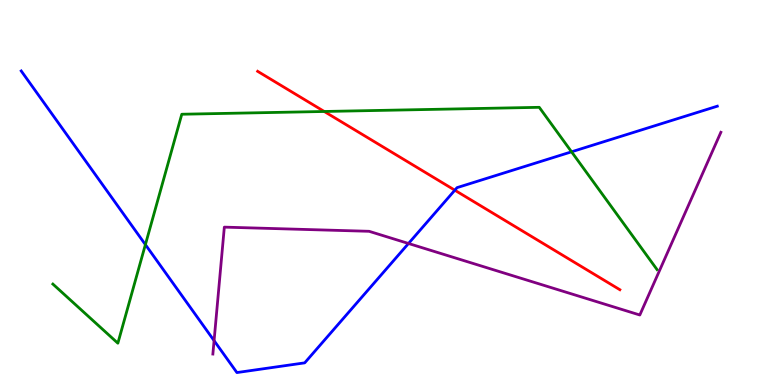[{'lines': ['blue', 'red'], 'intersections': [{'x': 5.87, 'y': 5.06}]}, {'lines': ['green', 'red'], 'intersections': [{'x': 4.18, 'y': 7.1}]}, {'lines': ['purple', 'red'], 'intersections': []}, {'lines': ['blue', 'green'], 'intersections': [{'x': 1.88, 'y': 3.65}, {'x': 7.37, 'y': 6.06}]}, {'lines': ['blue', 'purple'], 'intersections': [{'x': 2.76, 'y': 1.15}, {'x': 5.27, 'y': 3.68}]}, {'lines': ['green', 'purple'], 'intersections': []}]